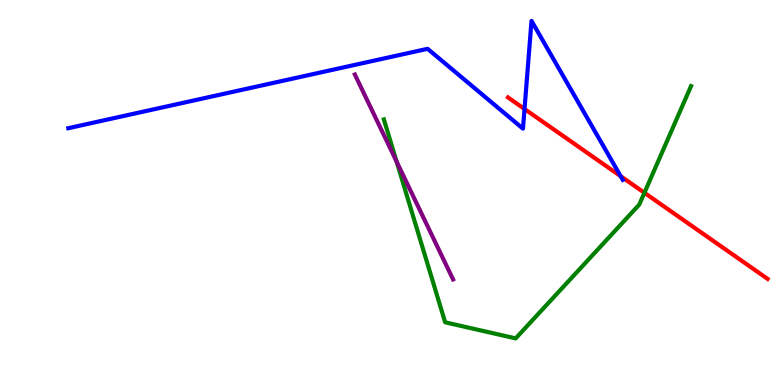[{'lines': ['blue', 'red'], 'intersections': [{'x': 6.77, 'y': 7.17}, {'x': 8.01, 'y': 5.42}]}, {'lines': ['green', 'red'], 'intersections': [{'x': 8.32, 'y': 4.99}]}, {'lines': ['purple', 'red'], 'intersections': []}, {'lines': ['blue', 'green'], 'intersections': []}, {'lines': ['blue', 'purple'], 'intersections': []}, {'lines': ['green', 'purple'], 'intersections': [{'x': 5.12, 'y': 5.8}]}]